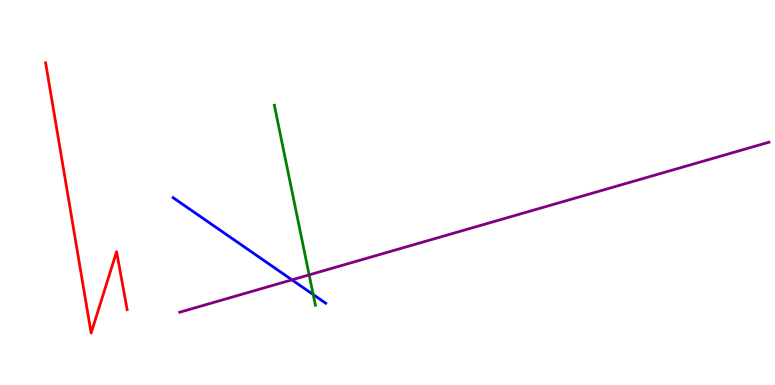[{'lines': ['blue', 'red'], 'intersections': []}, {'lines': ['green', 'red'], 'intersections': []}, {'lines': ['purple', 'red'], 'intersections': []}, {'lines': ['blue', 'green'], 'intersections': [{'x': 4.04, 'y': 2.35}]}, {'lines': ['blue', 'purple'], 'intersections': [{'x': 3.77, 'y': 2.73}]}, {'lines': ['green', 'purple'], 'intersections': [{'x': 3.99, 'y': 2.86}]}]